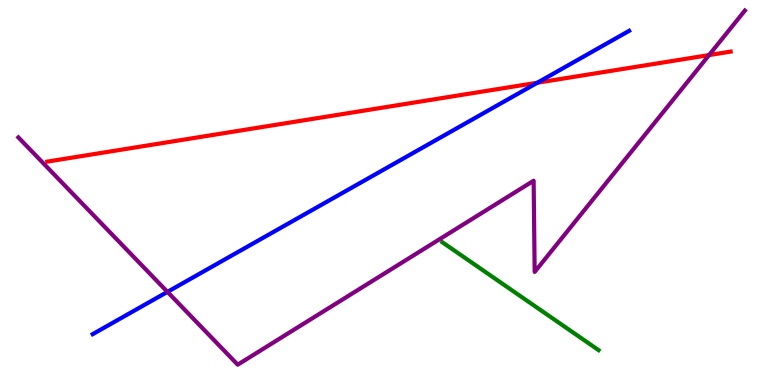[{'lines': ['blue', 'red'], 'intersections': [{'x': 6.93, 'y': 7.85}]}, {'lines': ['green', 'red'], 'intersections': []}, {'lines': ['purple', 'red'], 'intersections': [{'x': 9.15, 'y': 8.57}]}, {'lines': ['blue', 'green'], 'intersections': []}, {'lines': ['blue', 'purple'], 'intersections': [{'x': 2.16, 'y': 2.42}]}, {'lines': ['green', 'purple'], 'intersections': []}]